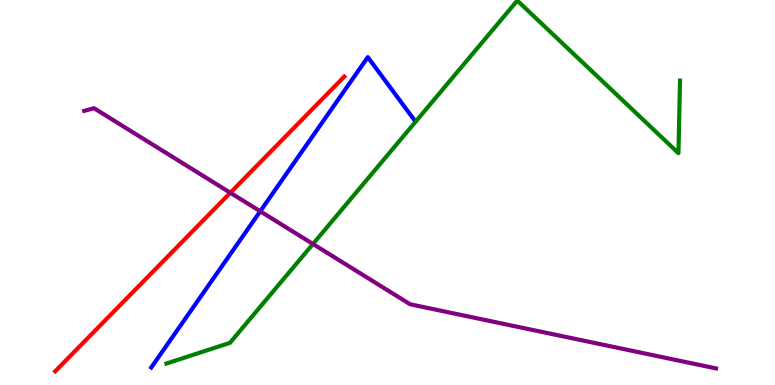[{'lines': ['blue', 'red'], 'intersections': []}, {'lines': ['green', 'red'], 'intersections': []}, {'lines': ['purple', 'red'], 'intersections': [{'x': 2.97, 'y': 4.99}]}, {'lines': ['blue', 'green'], 'intersections': []}, {'lines': ['blue', 'purple'], 'intersections': [{'x': 3.36, 'y': 4.51}]}, {'lines': ['green', 'purple'], 'intersections': [{'x': 4.04, 'y': 3.66}]}]